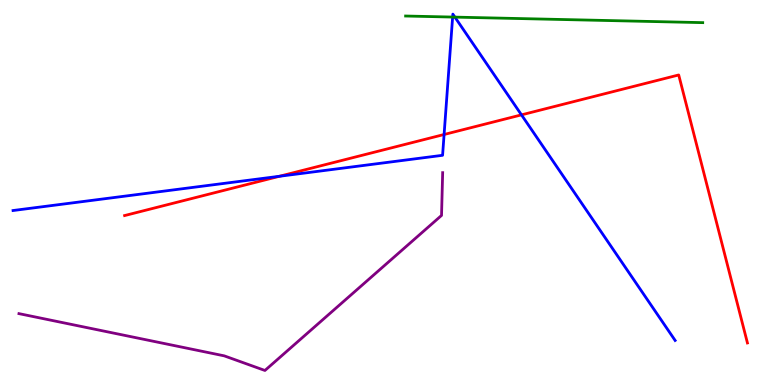[{'lines': ['blue', 'red'], 'intersections': [{'x': 3.61, 'y': 5.42}, {'x': 5.73, 'y': 6.51}, {'x': 6.73, 'y': 7.02}]}, {'lines': ['green', 'red'], 'intersections': []}, {'lines': ['purple', 'red'], 'intersections': []}, {'lines': ['blue', 'green'], 'intersections': [{'x': 5.84, 'y': 9.56}, {'x': 5.87, 'y': 9.56}]}, {'lines': ['blue', 'purple'], 'intersections': []}, {'lines': ['green', 'purple'], 'intersections': []}]